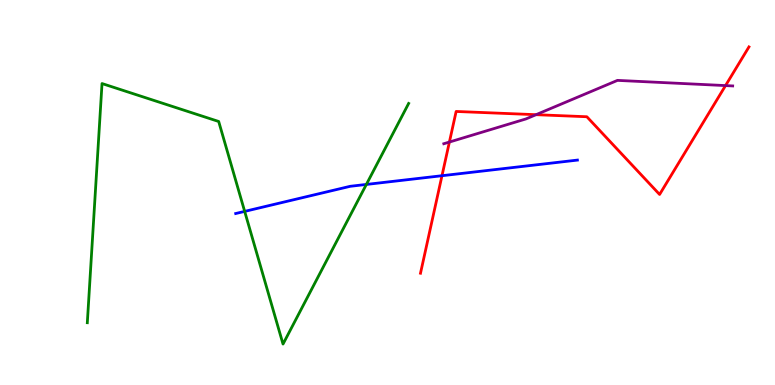[{'lines': ['blue', 'red'], 'intersections': [{'x': 5.7, 'y': 5.44}]}, {'lines': ['green', 'red'], 'intersections': []}, {'lines': ['purple', 'red'], 'intersections': [{'x': 5.8, 'y': 6.31}, {'x': 6.92, 'y': 7.02}, {'x': 9.36, 'y': 7.78}]}, {'lines': ['blue', 'green'], 'intersections': [{'x': 3.16, 'y': 4.51}, {'x': 4.73, 'y': 5.21}]}, {'lines': ['blue', 'purple'], 'intersections': []}, {'lines': ['green', 'purple'], 'intersections': []}]